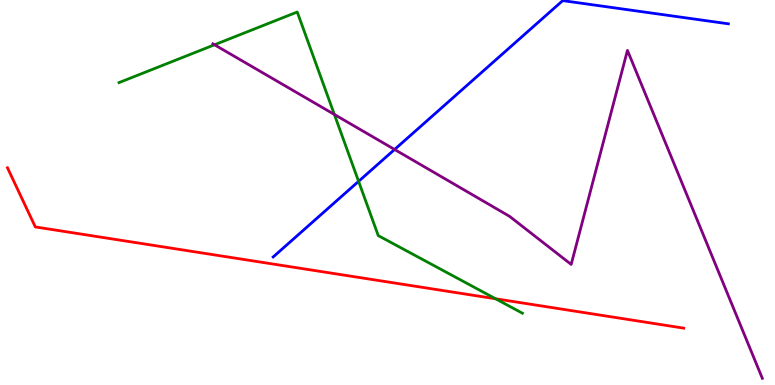[{'lines': ['blue', 'red'], 'intersections': []}, {'lines': ['green', 'red'], 'intersections': [{'x': 6.4, 'y': 2.24}]}, {'lines': ['purple', 'red'], 'intersections': []}, {'lines': ['blue', 'green'], 'intersections': [{'x': 4.63, 'y': 5.29}]}, {'lines': ['blue', 'purple'], 'intersections': [{'x': 5.09, 'y': 6.12}]}, {'lines': ['green', 'purple'], 'intersections': [{'x': 2.77, 'y': 8.84}, {'x': 4.31, 'y': 7.03}]}]